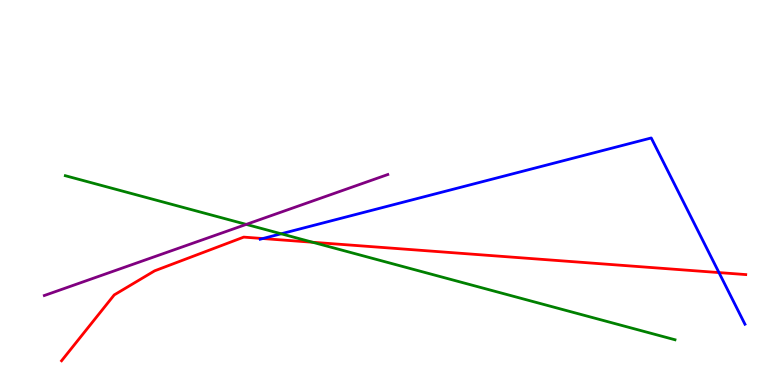[{'lines': ['blue', 'red'], 'intersections': [{'x': 3.39, 'y': 3.8}, {'x': 9.28, 'y': 2.92}]}, {'lines': ['green', 'red'], 'intersections': [{'x': 4.03, 'y': 3.71}]}, {'lines': ['purple', 'red'], 'intersections': []}, {'lines': ['blue', 'green'], 'intersections': [{'x': 3.63, 'y': 3.93}]}, {'lines': ['blue', 'purple'], 'intersections': []}, {'lines': ['green', 'purple'], 'intersections': [{'x': 3.18, 'y': 4.17}]}]